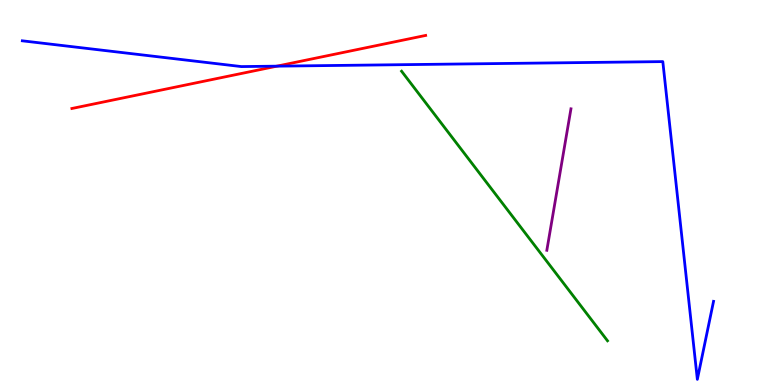[{'lines': ['blue', 'red'], 'intersections': [{'x': 3.57, 'y': 8.28}]}, {'lines': ['green', 'red'], 'intersections': []}, {'lines': ['purple', 'red'], 'intersections': []}, {'lines': ['blue', 'green'], 'intersections': []}, {'lines': ['blue', 'purple'], 'intersections': []}, {'lines': ['green', 'purple'], 'intersections': []}]